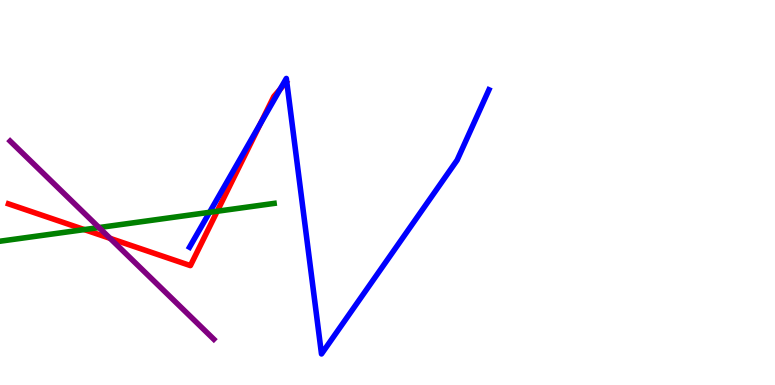[{'lines': ['blue', 'red'], 'intersections': [{'x': 3.36, 'y': 6.8}, {'x': 3.61, 'y': 7.68}]}, {'lines': ['green', 'red'], 'intersections': [{'x': 1.09, 'y': 4.04}, {'x': 2.8, 'y': 4.51}]}, {'lines': ['purple', 'red'], 'intersections': [{'x': 1.42, 'y': 3.81}]}, {'lines': ['blue', 'green'], 'intersections': [{'x': 2.7, 'y': 4.49}]}, {'lines': ['blue', 'purple'], 'intersections': []}, {'lines': ['green', 'purple'], 'intersections': [{'x': 1.28, 'y': 4.09}]}]